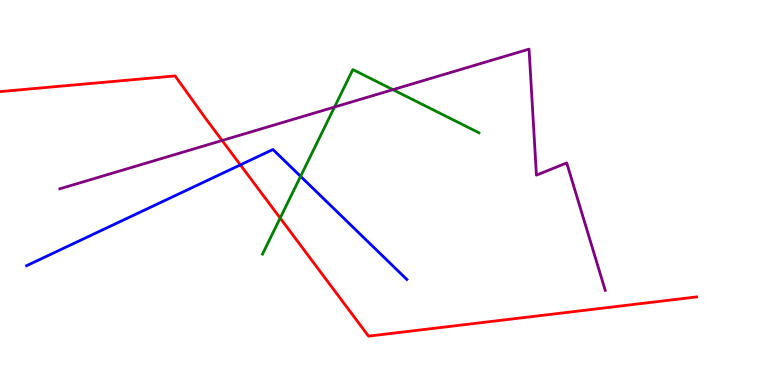[{'lines': ['blue', 'red'], 'intersections': [{'x': 3.1, 'y': 5.72}]}, {'lines': ['green', 'red'], 'intersections': [{'x': 3.62, 'y': 4.34}]}, {'lines': ['purple', 'red'], 'intersections': [{'x': 2.87, 'y': 6.35}]}, {'lines': ['blue', 'green'], 'intersections': [{'x': 3.88, 'y': 5.42}]}, {'lines': ['blue', 'purple'], 'intersections': []}, {'lines': ['green', 'purple'], 'intersections': [{'x': 4.32, 'y': 7.22}, {'x': 5.07, 'y': 7.67}]}]